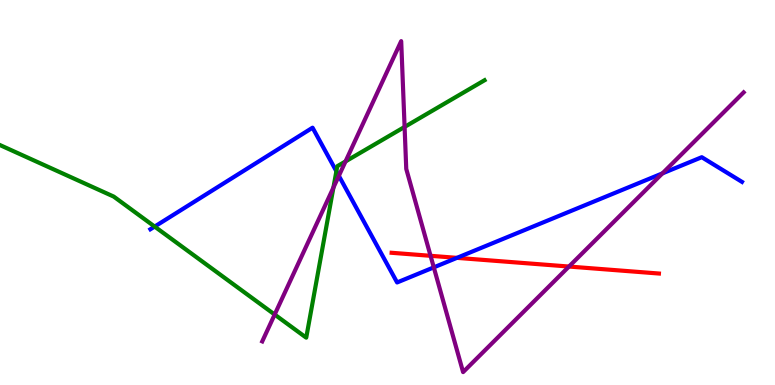[{'lines': ['blue', 'red'], 'intersections': [{'x': 5.9, 'y': 3.3}]}, {'lines': ['green', 'red'], 'intersections': []}, {'lines': ['purple', 'red'], 'intersections': [{'x': 5.56, 'y': 3.36}, {'x': 7.34, 'y': 3.08}]}, {'lines': ['blue', 'green'], 'intersections': [{'x': 2.0, 'y': 4.11}, {'x': 4.34, 'y': 5.55}]}, {'lines': ['blue', 'purple'], 'intersections': [{'x': 4.37, 'y': 5.43}, {'x': 5.6, 'y': 3.06}, {'x': 8.55, 'y': 5.5}]}, {'lines': ['green', 'purple'], 'intersections': [{'x': 3.54, 'y': 1.83}, {'x': 4.3, 'y': 5.13}, {'x': 4.46, 'y': 5.81}, {'x': 5.22, 'y': 6.7}]}]